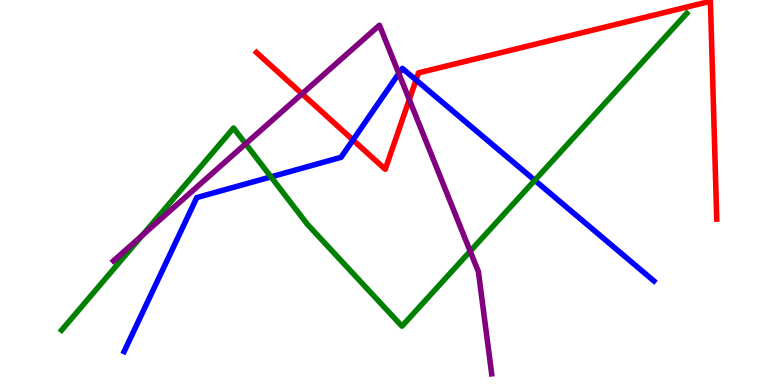[{'lines': ['blue', 'red'], 'intersections': [{'x': 4.55, 'y': 6.36}, {'x': 5.37, 'y': 7.92}]}, {'lines': ['green', 'red'], 'intersections': []}, {'lines': ['purple', 'red'], 'intersections': [{'x': 3.9, 'y': 7.56}, {'x': 5.28, 'y': 7.41}]}, {'lines': ['blue', 'green'], 'intersections': [{'x': 3.5, 'y': 5.41}, {'x': 6.9, 'y': 5.32}]}, {'lines': ['blue', 'purple'], 'intersections': [{'x': 5.15, 'y': 8.09}]}, {'lines': ['green', 'purple'], 'intersections': [{'x': 1.84, 'y': 3.89}, {'x': 3.17, 'y': 6.26}, {'x': 6.07, 'y': 3.47}]}]